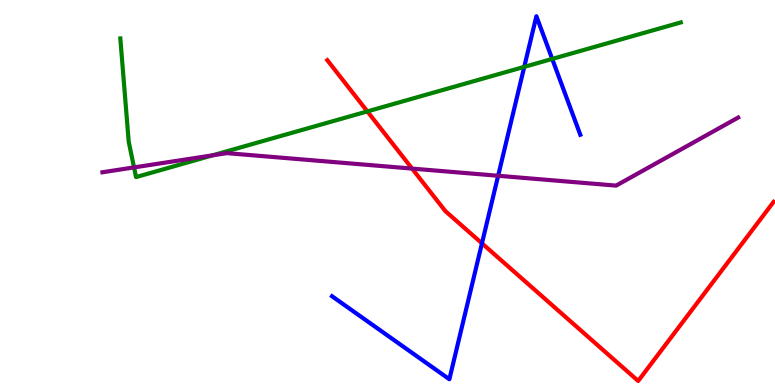[{'lines': ['blue', 'red'], 'intersections': [{'x': 6.22, 'y': 3.68}]}, {'lines': ['green', 'red'], 'intersections': [{'x': 4.74, 'y': 7.11}]}, {'lines': ['purple', 'red'], 'intersections': [{'x': 5.32, 'y': 5.62}]}, {'lines': ['blue', 'green'], 'intersections': [{'x': 6.76, 'y': 8.26}, {'x': 7.13, 'y': 8.47}]}, {'lines': ['blue', 'purple'], 'intersections': [{'x': 6.43, 'y': 5.43}]}, {'lines': ['green', 'purple'], 'intersections': [{'x': 1.73, 'y': 5.65}, {'x': 2.74, 'y': 5.97}]}]